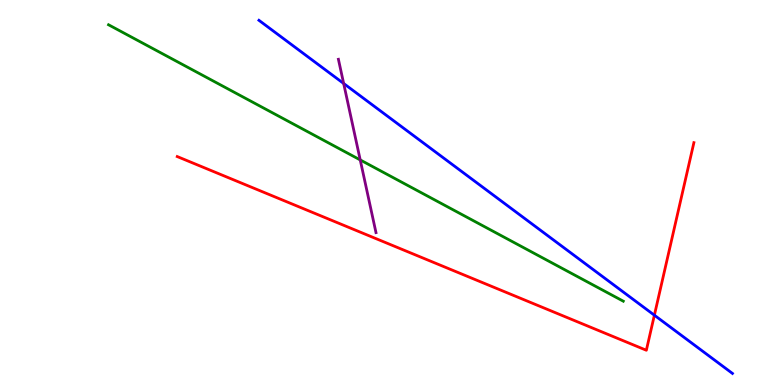[{'lines': ['blue', 'red'], 'intersections': [{'x': 8.44, 'y': 1.81}]}, {'lines': ['green', 'red'], 'intersections': []}, {'lines': ['purple', 'red'], 'intersections': []}, {'lines': ['blue', 'green'], 'intersections': []}, {'lines': ['blue', 'purple'], 'intersections': [{'x': 4.43, 'y': 7.83}]}, {'lines': ['green', 'purple'], 'intersections': [{'x': 4.65, 'y': 5.85}]}]